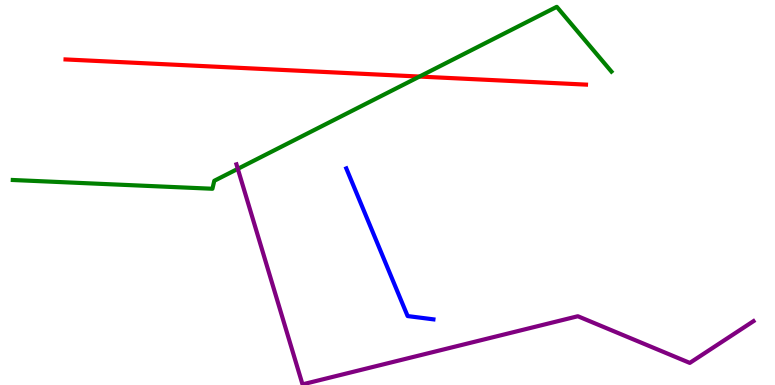[{'lines': ['blue', 'red'], 'intersections': []}, {'lines': ['green', 'red'], 'intersections': [{'x': 5.41, 'y': 8.01}]}, {'lines': ['purple', 'red'], 'intersections': []}, {'lines': ['blue', 'green'], 'intersections': []}, {'lines': ['blue', 'purple'], 'intersections': []}, {'lines': ['green', 'purple'], 'intersections': [{'x': 3.07, 'y': 5.61}]}]